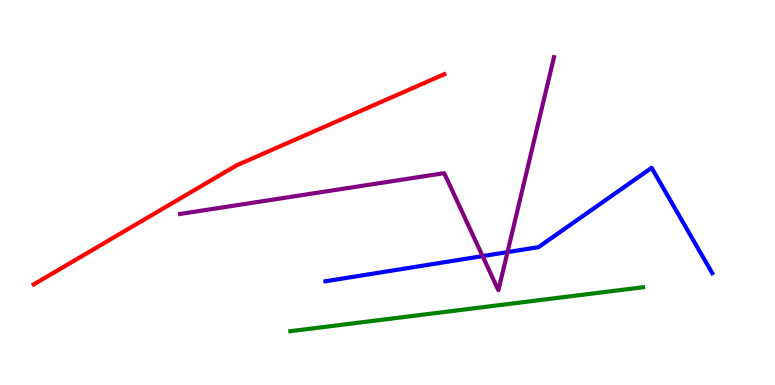[{'lines': ['blue', 'red'], 'intersections': []}, {'lines': ['green', 'red'], 'intersections': []}, {'lines': ['purple', 'red'], 'intersections': []}, {'lines': ['blue', 'green'], 'intersections': []}, {'lines': ['blue', 'purple'], 'intersections': [{'x': 6.23, 'y': 3.35}, {'x': 6.55, 'y': 3.45}]}, {'lines': ['green', 'purple'], 'intersections': []}]